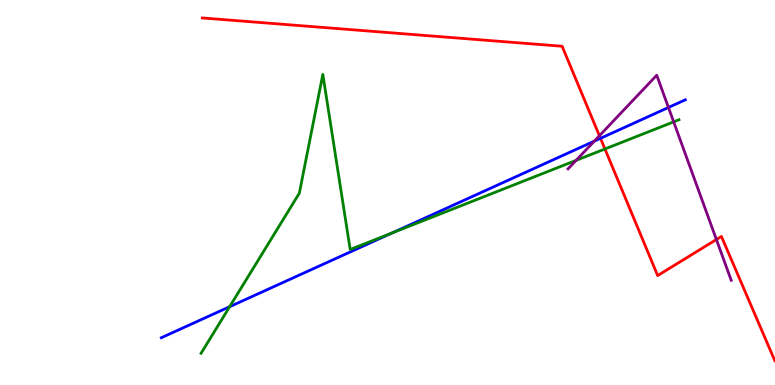[{'lines': ['blue', 'red'], 'intersections': [{'x': 7.75, 'y': 6.41}]}, {'lines': ['green', 'red'], 'intersections': [{'x': 7.81, 'y': 6.13}]}, {'lines': ['purple', 'red'], 'intersections': [{'x': 7.73, 'y': 6.47}, {'x': 9.24, 'y': 3.78}]}, {'lines': ['blue', 'green'], 'intersections': [{'x': 2.96, 'y': 2.03}, {'x': 5.06, 'y': 3.95}]}, {'lines': ['blue', 'purple'], 'intersections': [{'x': 7.67, 'y': 6.33}, {'x': 8.63, 'y': 7.21}]}, {'lines': ['green', 'purple'], 'intersections': [{'x': 7.43, 'y': 5.83}, {'x': 8.69, 'y': 6.83}]}]